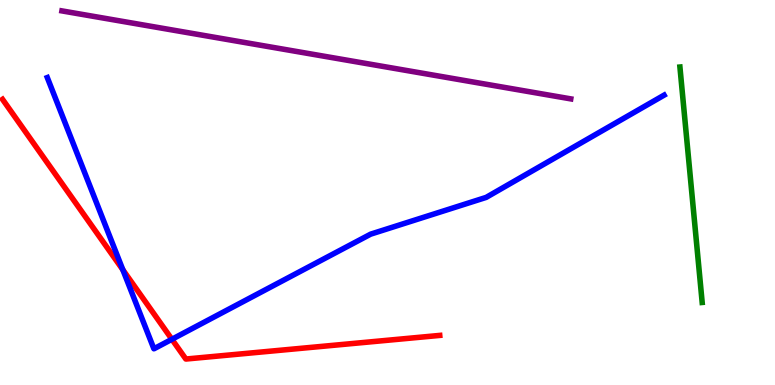[{'lines': ['blue', 'red'], 'intersections': [{'x': 1.59, 'y': 2.99}, {'x': 2.22, 'y': 1.19}]}, {'lines': ['green', 'red'], 'intersections': []}, {'lines': ['purple', 'red'], 'intersections': []}, {'lines': ['blue', 'green'], 'intersections': []}, {'lines': ['blue', 'purple'], 'intersections': []}, {'lines': ['green', 'purple'], 'intersections': []}]